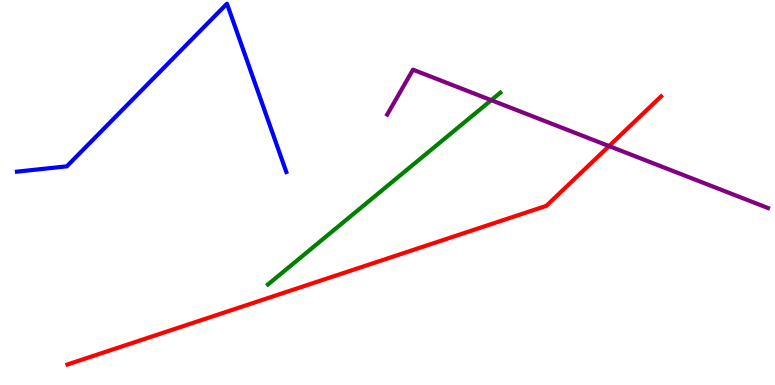[{'lines': ['blue', 'red'], 'intersections': []}, {'lines': ['green', 'red'], 'intersections': []}, {'lines': ['purple', 'red'], 'intersections': [{'x': 7.86, 'y': 6.21}]}, {'lines': ['blue', 'green'], 'intersections': []}, {'lines': ['blue', 'purple'], 'intersections': []}, {'lines': ['green', 'purple'], 'intersections': [{'x': 6.34, 'y': 7.4}]}]